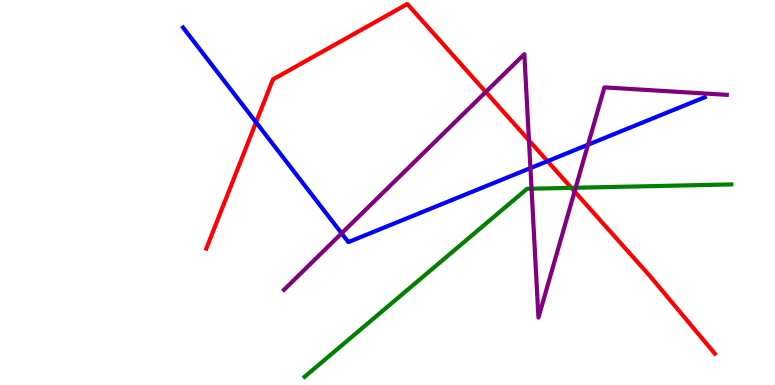[{'lines': ['blue', 'red'], 'intersections': [{'x': 3.3, 'y': 6.82}, {'x': 7.06, 'y': 5.81}]}, {'lines': ['green', 'red'], 'intersections': [{'x': 7.37, 'y': 5.12}]}, {'lines': ['purple', 'red'], 'intersections': [{'x': 6.27, 'y': 7.61}, {'x': 6.83, 'y': 6.35}, {'x': 7.41, 'y': 5.03}]}, {'lines': ['blue', 'green'], 'intersections': []}, {'lines': ['blue', 'purple'], 'intersections': [{'x': 4.41, 'y': 3.94}, {'x': 6.84, 'y': 5.63}, {'x': 7.59, 'y': 6.24}]}, {'lines': ['green', 'purple'], 'intersections': [{'x': 6.86, 'y': 5.1}, {'x': 7.43, 'y': 5.12}]}]